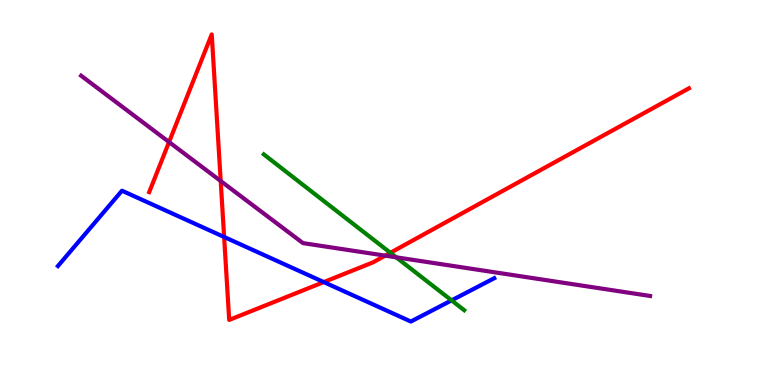[{'lines': ['blue', 'red'], 'intersections': [{'x': 2.89, 'y': 3.84}, {'x': 4.18, 'y': 2.67}]}, {'lines': ['green', 'red'], 'intersections': [{'x': 5.04, 'y': 3.43}]}, {'lines': ['purple', 'red'], 'intersections': [{'x': 2.18, 'y': 6.31}, {'x': 2.85, 'y': 5.3}, {'x': 4.97, 'y': 3.36}]}, {'lines': ['blue', 'green'], 'intersections': [{'x': 5.83, 'y': 2.2}]}, {'lines': ['blue', 'purple'], 'intersections': []}, {'lines': ['green', 'purple'], 'intersections': [{'x': 5.11, 'y': 3.32}]}]